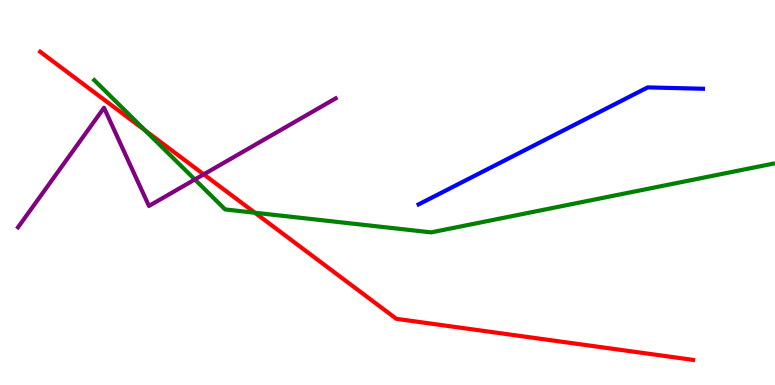[{'lines': ['blue', 'red'], 'intersections': []}, {'lines': ['green', 'red'], 'intersections': [{'x': 1.87, 'y': 6.61}, {'x': 3.29, 'y': 4.47}]}, {'lines': ['purple', 'red'], 'intersections': [{'x': 2.63, 'y': 5.47}]}, {'lines': ['blue', 'green'], 'intersections': []}, {'lines': ['blue', 'purple'], 'intersections': []}, {'lines': ['green', 'purple'], 'intersections': [{'x': 2.51, 'y': 5.34}]}]